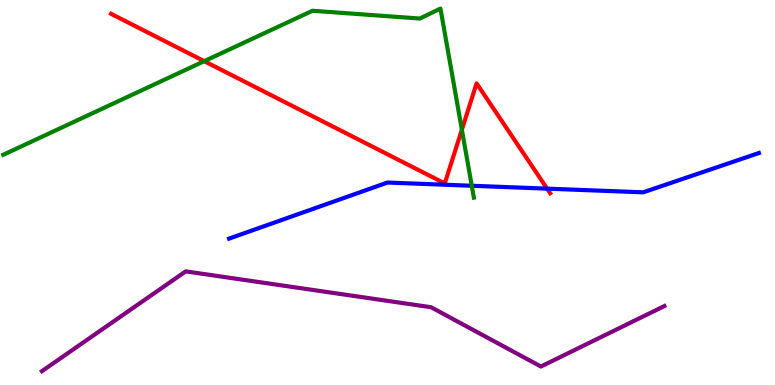[{'lines': ['blue', 'red'], 'intersections': [{'x': 7.06, 'y': 5.1}]}, {'lines': ['green', 'red'], 'intersections': [{'x': 2.64, 'y': 8.41}, {'x': 5.96, 'y': 6.63}]}, {'lines': ['purple', 'red'], 'intersections': []}, {'lines': ['blue', 'green'], 'intersections': [{'x': 6.09, 'y': 5.18}]}, {'lines': ['blue', 'purple'], 'intersections': []}, {'lines': ['green', 'purple'], 'intersections': []}]